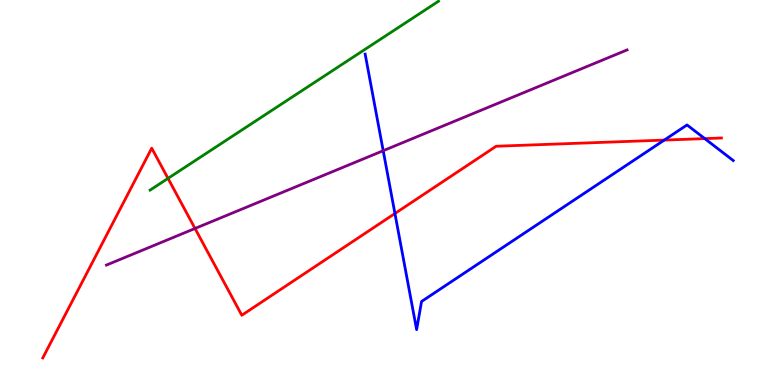[{'lines': ['blue', 'red'], 'intersections': [{'x': 5.1, 'y': 4.45}, {'x': 8.57, 'y': 6.36}, {'x': 9.09, 'y': 6.4}]}, {'lines': ['green', 'red'], 'intersections': [{'x': 2.17, 'y': 5.37}]}, {'lines': ['purple', 'red'], 'intersections': [{'x': 2.52, 'y': 4.07}]}, {'lines': ['blue', 'green'], 'intersections': []}, {'lines': ['blue', 'purple'], 'intersections': [{'x': 4.94, 'y': 6.09}]}, {'lines': ['green', 'purple'], 'intersections': []}]